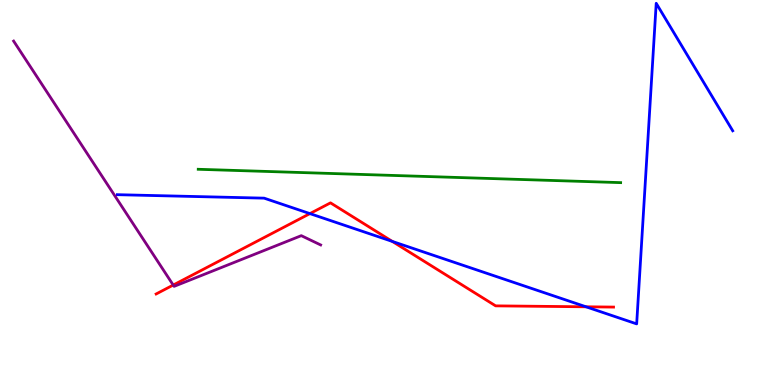[{'lines': ['blue', 'red'], 'intersections': [{'x': 4.0, 'y': 4.45}, {'x': 5.06, 'y': 3.73}, {'x': 7.56, 'y': 2.03}]}, {'lines': ['green', 'red'], 'intersections': []}, {'lines': ['purple', 'red'], 'intersections': [{'x': 2.24, 'y': 2.6}]}, {'lines': ['blue', 'green'], 'intersections': []}, {'lines': ['blue', 'purple'], 'intersections': []}, {'lines': ['green', 'purple'], 'intersections': []}]